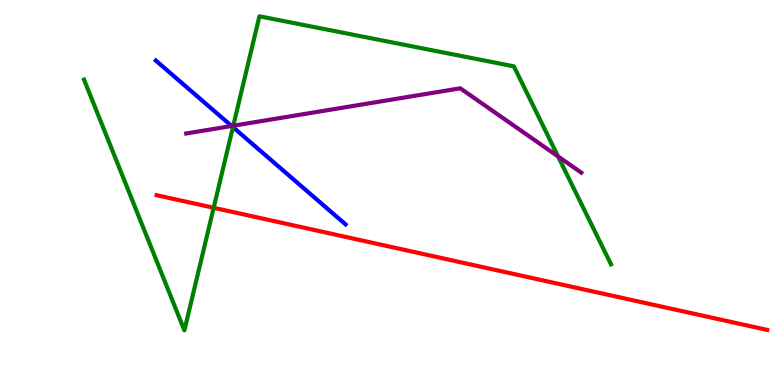[{'lines': ['blue', 'red'], 'intersections': []}, {'lines': ['green', 'red'], 'intersections': [{'x': 2.76, 'y': 4.6}]}, {'lines': ['purple', 'red'], 'intersections': []}, {'lines': ['blue', 'green'], 'intersections': [{'x': 3.01, 'y': 6.7}]}, {'lines': ['blue', 'purple'], 'intersections': [{'x': 2.99, 'y': 6.73}]}, {'lines': ['green', 'purple'], 'intersections': [{'x': 3.01, 'y': 6.73}, {'x': 7.2, 'y': 5.94}]}]